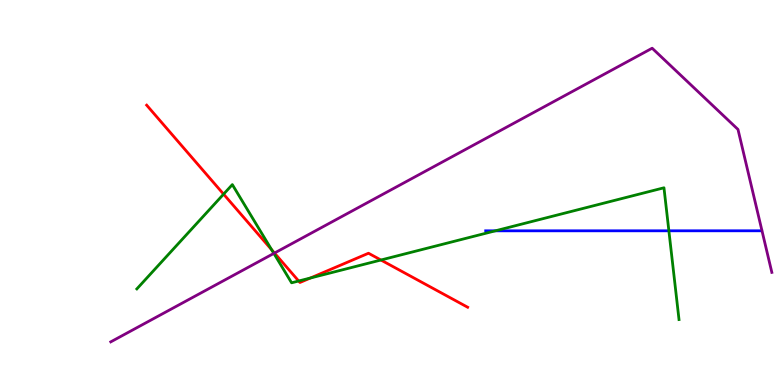[{'lines': ['blue', 'red'], 'intersections': []}, {'lines': ['green', 'red'], 'intersections': [{'x': 2.88, 'y': 4.96}, {'x': 3.51, 'y': 3.51}, {'x': 3.85, 'y': 2.7}, {'x': 4.01, 'y': 2.78}, {'x': 4.92, 'y': 3.25}]}, {'lines': ['purple', 'red'], 'intersections': [{'x': 3.54, 'y': 3.43}]}, {'lines': ['blue', 'green'], 'intersections': [{'x': 6.39, 'y': 4.0}, {'x': 8.63, 'y': 4.01}]}, {'lines': ['blue', 'purple'], 'intersections': []}, {'lines': ['green', 'purple'], 'intersections': [{'x': 3.53, 'y': 3.42}]}]